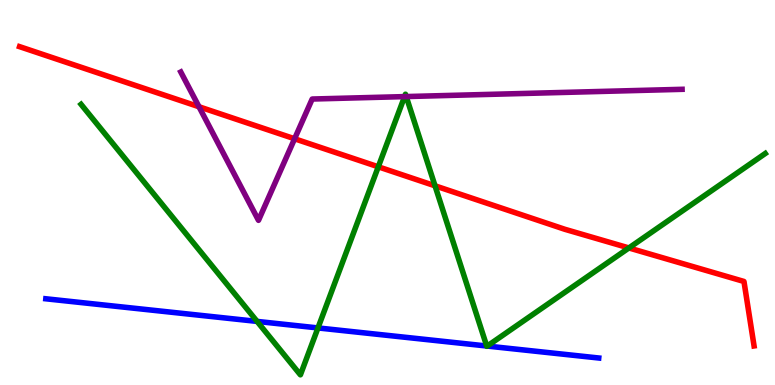[{'lines': ['blue', 'red'], 'intersections': []}, {'lines': ['green', 'red'], 'intersections': [{'x': 4.88, 'y': 5.67}, {'x': 5.61, 'y': 5.17}, {'x': 8.11, 'y': 3.56}]}, {'lines': ['purple', 'red'], 'intersections': [{'x': 2.57, 'y': 7.23}, {'x': 3.8, 'y': 6.4}]}, {'lines': ['blue', 'green'], 'intersections': [{'x': 3.32, 'y': 1.65}, {'x': 4.1, 'y': 1.48}, {'x': 6.28, 'y': 1.01}, {'x': 6.29, 'y': 1.01}]}, {'lines': ['blue', 'purple'], 'intersections': []}, {'lines': ['green', 'purple'], 'intersections': [{'x': 5.22, 'y': 7.49}, {'x': 5.24, 'y': 7.49}]}]